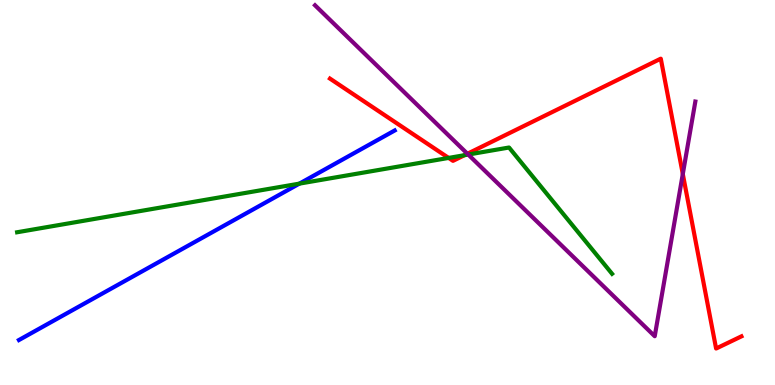[{'lines': ['blue', 'red'], 'intersections': []}, {'lines': ['green', 'red'], 'intersections': [{'x': 5.79, 'y': 5.9}, {'x': 5.99, 'y': 5.97}]}, {'lines': ['purple', 'red'], 'intersections': [{'x': 6.03, 'y': 6.01}, {'x': 8.81, 'y': 5.48}]}, {'lines': ['blue', 'green'], 'intersections': [{'x': 3.86, 'y': 5.23}]}, {'lines': ['blue', 'purple'], 'intersections': []}, {'lines': ['green', 'purple'], 'intersections': [{'x': 6.04, 'y': 5.99}]}]